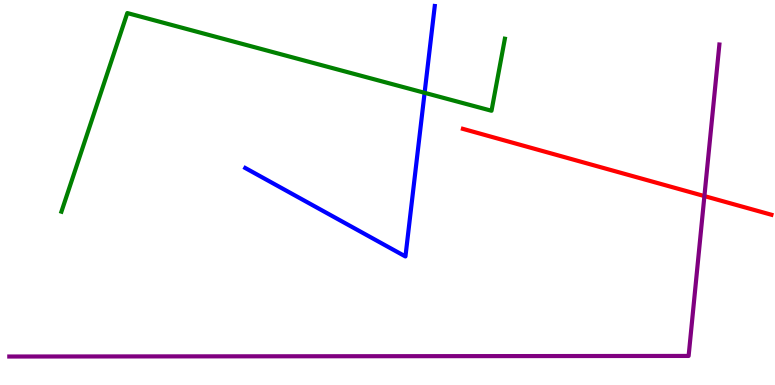[{'lines': ['blue', 'red'], 'intersections': []}, {'lines': ['green', 'red'], 'intersections': []}, {'lines': ['purple', 'red'], 'intersections': [{'x': 9.09, 'y': 4.91}]}, {'lines': ['blue', 'green'], 'intersections': [{'x': 5.48, 'y': 7.59}]}, {'lines': ['blue', 'purple'], 'intersections': []}, {'lines': ['green', 'purple'], 'intersections': []}]